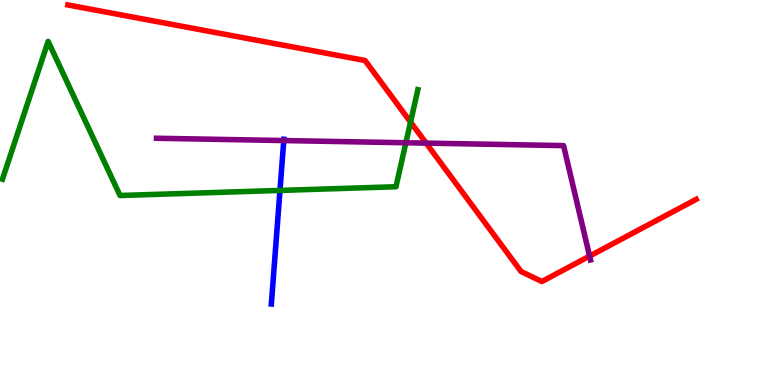[{'lines': ['blue', 'red'], 'intersections': []}, {'lines': ['green', 'red'], 'intersections': [{'x': 5.3, 'y': 6.83}]}, {'lines': ['purple', 'red'], 'intersections': [{'x': 5.5, 'y': 6.28}, {'x': 7.61, 'y': 3.35}]}, {'lines': ['blue', 'green'], 'intersections': [{'x': 3.61, 'y': 5.05}]}, {'lines': ['blue', 'purple'], 'intersections': [{'x': 3.66, 'y': 6.35}]}, {'lines': ['green', 'purple'], 'intersections': [{'x': 5.24, 'y': 6.29}]}]